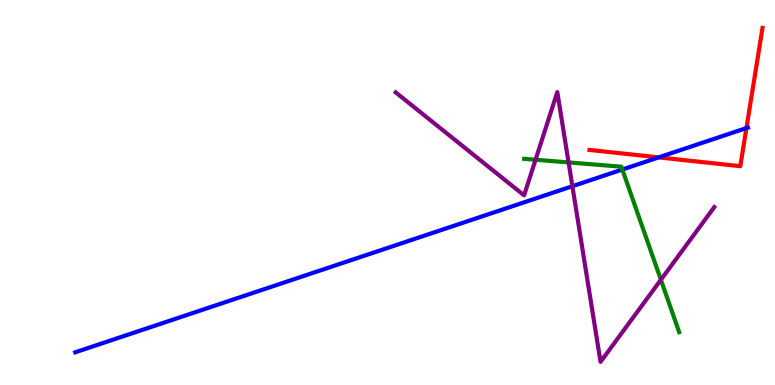[{'lines': ['blue', 'red'], 'intersections': [{'x': 8.5, 'y': 5.91}, {'x': 9.63, 'y': 6.67}]}, {'lines': ['green', 'red'], 'intersections': []}, {'lines': ['purple', 'red'], 'intersections': []}, {'lines': ['blue', 'green'], 'intersections': [{'x': 8.03, 'y': 5.6}]}, {'lines': ['blue', 'purple'], 'intersections': [{'x': 7.39, 'y': 5.16}]}, {'lines': ['green', 'purple'], 'intersections': [{'x': 6.91, 'y': 5.85}, {'x': 7.34, 'y': 5.78}, {'x': 8.53, 'y': 2.73}]}]